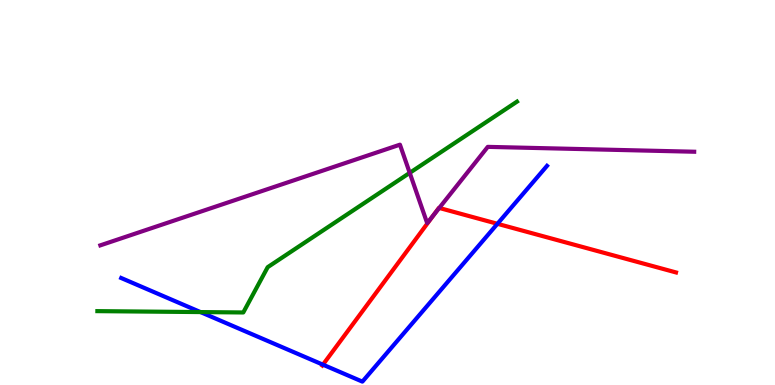[{'lines': ['blue', 'red'], 'intersections': [{'x': 4.17, 'y': 0.528}, {'x': 6.42, 'y': 4.19}]}, {'lines': ['green', 'red'], 'intersections': []}, {'lines': ['purple', 'red'], 'intersections': [{'x': 5.6, 'y': 4.42}, {'x': 5.67, 'y': 4.6}]}, {'lines': ['blue', 'green'], 'intersections': [{'x': 2.59, 'y': 1.89}]}, {'lines': ['blue', 'purple'], 'intersections': []}, {'lines': ['green', 'purple'], 'intersections': [{'x': 5.29, 'y': 5.51}]}]